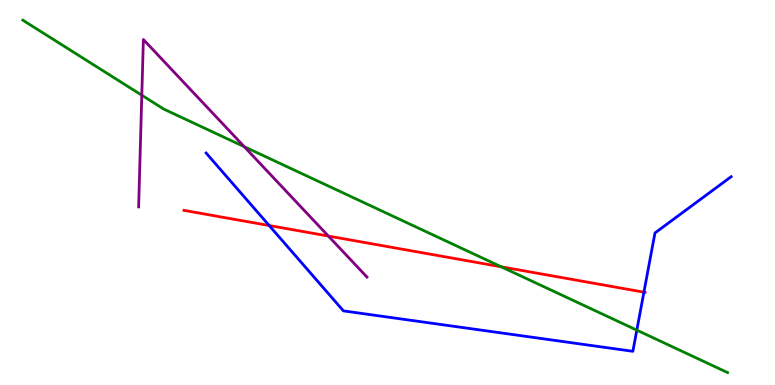[{'lines': ['blue', 'red'], 'intersections': [{'x': 3.47, 'y': 4.14}, {'x': 8.31, 'y': 2.41}]}, {'lines': ['green', 'red'], 'intersections': [{'x': 6.47, 'y': 3.07}]}, {'lines': ['purple', 'red'], 'intersections': [{'x': 4.24, 'y': 3.87}]}, {'lines': ['blue', 'green'], 'intersections': [{'x': 8.22, 'y': 1.42}]}, {'lines': ['blue', 'purple'], 'intersections': []}, {'lines': ['green', 'purple'], 'intersections': [{'x': 1.83, 'y': 7.53}, {'x': 3.15, 'y': 6.19}]}]